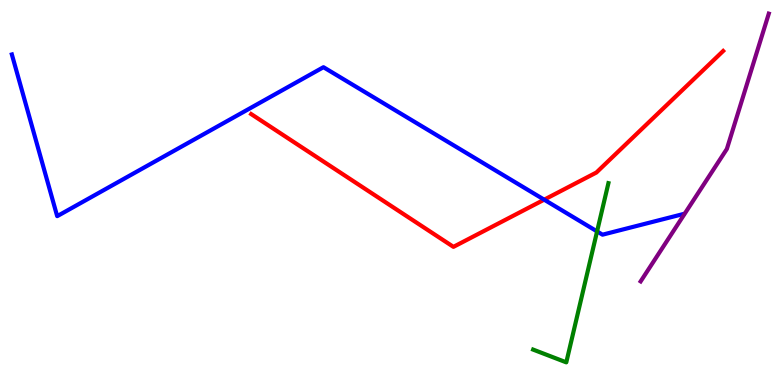[{'lines': ['blue', 'red'], 'intersections': [{'x': 7.02, 'y': 4.81}]}, {'lines': ['green', 'red'], 'intersections': []}, {'lines': ['purple', 'red'], 'intersections': []}, {'lines': ['blue', 'green'], 'intersections': [{'x': 7.7, 'y': 3.99}]}, {'lines': ['blue', 'purple'], 'intersections': []}, {'lines': ['green', 'purple'], 'intersections': []}]